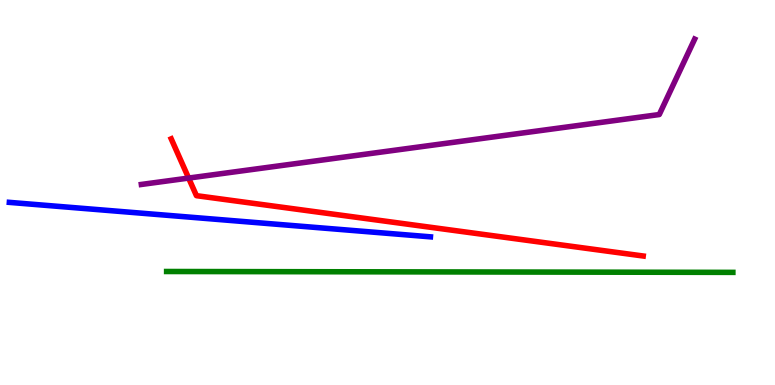[{'lines': ['blue', 'red'], 'intersections': []}, {'lines': ['green', 'red'], 'intersections': []}, {'lines': ['purple', 'red'], 'intersections': [{'x': 2.43, 'y': 5.37}]}, {'lines': ['blue', 'green'], 'intersections': []}, {'lines': ['blue', 'purple'], 'intersections': []}, {'lines': ['green', 'purple'], 'intersections': []}]